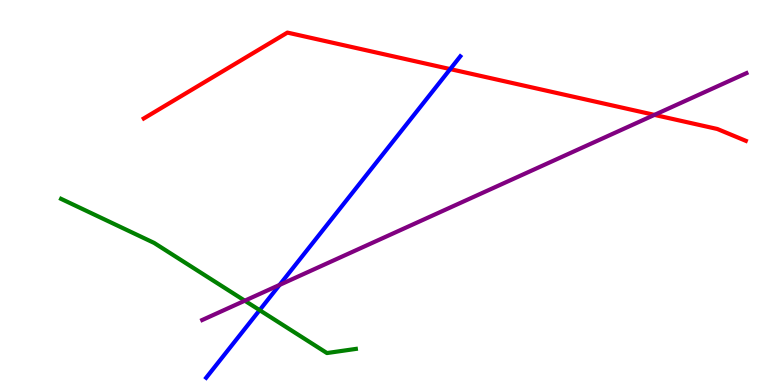[{'lines': ['blue', 'red'], 'intersections': [{'x': 5.81, 'y': 8.21}]}, {'lines': ['green', 'red'], 'intersections': []}, {'lines': ['purple', 'red'], 'intersections': [{'x': 8.44, 'y': 7.02}]}, {'lines': ['blue', 'green'], 'intersections': [{'x': 3.35, 'y': 1.94}]}, {'lines': ['blue', 'purple'], 'intersections': [{'x': 3.61, 'y': 2.6}]}, {'lines': ['green', 'purple'], 'intersections': [{'x': 3.16, 'y': 2.19}]}]